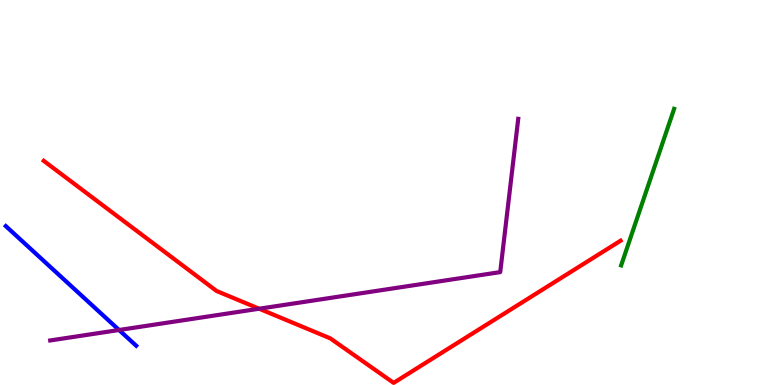[{'lines': ['blue', 'red'], 'intersections': []}, {'lines': ['green', 'red'], 'intersections': []}, {'lines': ['purple', 'red'], 'intersections': [{'x': 3.34, 'y': 1.98}]}, {'lines': ['blue', 'green'], 'intersections': []}, {'lines': ['blue', 'purple'], 'intersections': [{'x': 1.54, 'y': 1.43}]}, {'lines': ['green', 'purple'], 'intersections': []}]